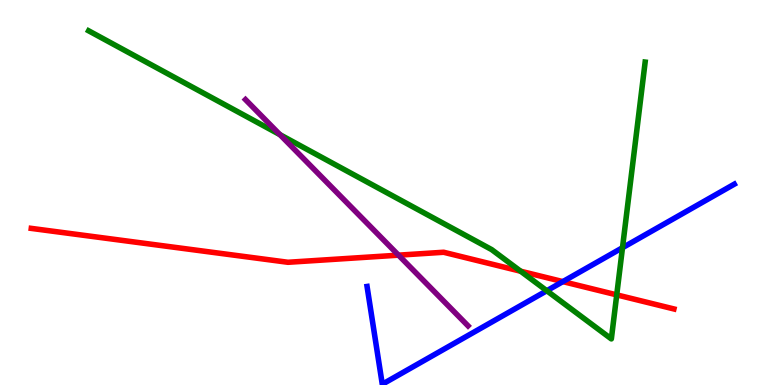[{'lines': ['blue', 'red'], 'intersections': [{'x': 7.26, 'y': 2.69}]}, {'lines': ['green', 'red'], 'intersections': [{'x': 6.72, 'y': 2.96}, {'x': 7.96, 'y': 2.34}]}, {'lines': ['purple', 'red'], 'intersections': [{'x': 5.14, 'y': 3.37}]}, {'lines': ['blue', 'green'], 'intersections': [{'x': 7.06, 'y': 2.45}, {'x': 8.03, 'y': 3.57}]}, {'lines': ['blue', 'purple'], 'intersections': []}, {'lines': ['green', 'purple'], 'intersections': [{'x': 3.61, 'y': 6.5}]}]